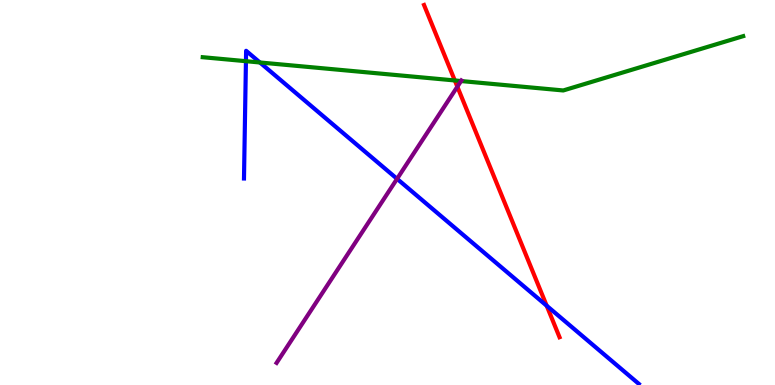[{'lines': ['blue', 'red'], 'intersections': [{'x': 7.05, 'y': 2.06}]}, {'lines': ['green', 'red'], 'intersections': [{'x': 5.87, 'y': 7.91}]}, {'lines': ['purple', 'red'], 'intersections': [{'x': 5.9, 'y': 7.75}]}, {'lines': ['blue', 'green'], 'intersections': [{'x': 3.17, 'y': 8.41}, {'x': 3.35, 'y': 8.38}]}, {'lines': ['blue', 'purple'], 'intersections': [{'x': 5.12, 'y': 5.36}]}, {'lines': ['green', 'purple'], 'intersections': [{'x': 5.95, 'y': 7.9}]}]